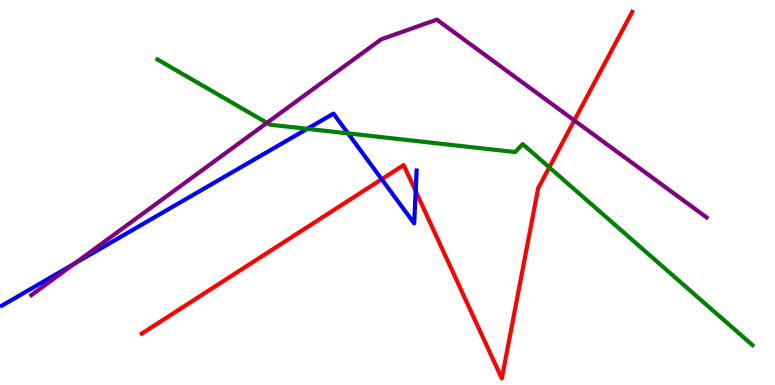[{'lines': ['blue', 'red'], 'intersections': [{'x': 4.93, 'y': 5.34}, {'x': 5.36, 'y': 5.03}]}, {'lines': ['green', 'red'], 'intersections': [{'x': 7.09, 'y': 5.65}]}, {'lines': ['purple', 'red'], 'intersections': [{'x': 7.41, 'y': 6.87}]}, {'lines': ['blue', 'green'], 'intersections': [{'x': 3.96, 'y': 6.65}, {'x': 4.49, 'y': 6.54}]}, {'lines': ['blue', 'purple'], 'intersections': [{'x': 0.96, 'y': 3.15}]}, {'lines': ['green', 'purple'], 'intersections': [{'x': 3.44, 'y': 6.81}]}]